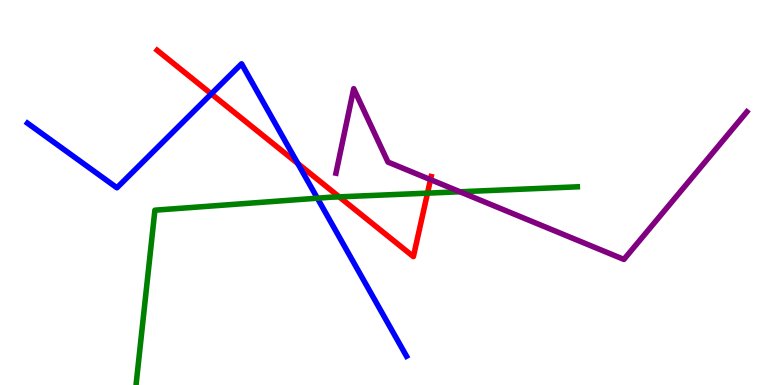[{'lines': ['blue', 'red'], 'intersections': [{'x': 2.73, 'y': 7.56}, {'x': 3.84, 'y': 5.75}]}, {'lines': ['green', 'red'], 'intersections': [{'x': 4.38, 'y': 4.89}, {'x': 5.52, 'y': 4.98}]}, {'lines': ['purple', 'red'], 'intersections': [{'x': 5.55, 'y': 5.33}]}, {'lines': ['blue', 'green'], 'intersections': [{'x': 4.1, 'y': 4.85}]}, {'lines': ['blue', 'purple'], 'intersections': []}, {'lines': ['green', 'purple'], 'intersections': [{'x': 5.94, 'y': 5.02}]}]